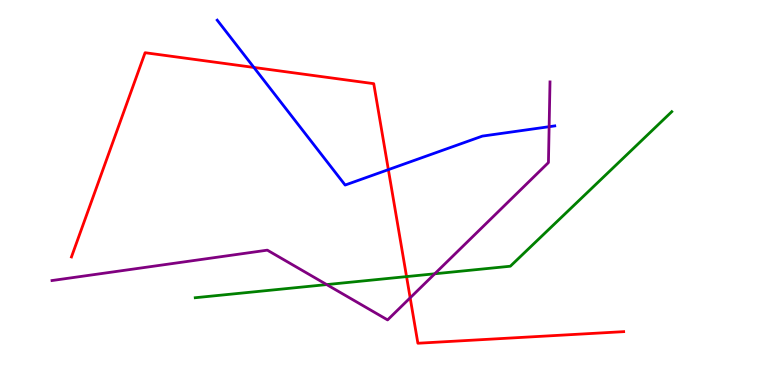[{'lines': ['blue', 'red'], 'intersections': [{'x': 3.28, 'y': 8.25}, {'x': 5.01, 'y': 5.59}]}, {'lines': ['green', 'red'], 'intersections': [{'x': 5.25, 'y': 2.82}]}, {'lines': ['purple', 'red'], 'intersections': [{'x': 5.29, 'y': 2.26}]}, {'lines': ['blue', 'green'], 'intersections': []}, {'lines': ['blue', 'purple'], 'intersections': [{'x': 7.09, 'y': 6.71}]}, {'lines': ['green', 'purple'], 'intersections': [{'x': 4.22, 'y': 2.61}, {'x': 5.61, 'y': 2.89}]}]